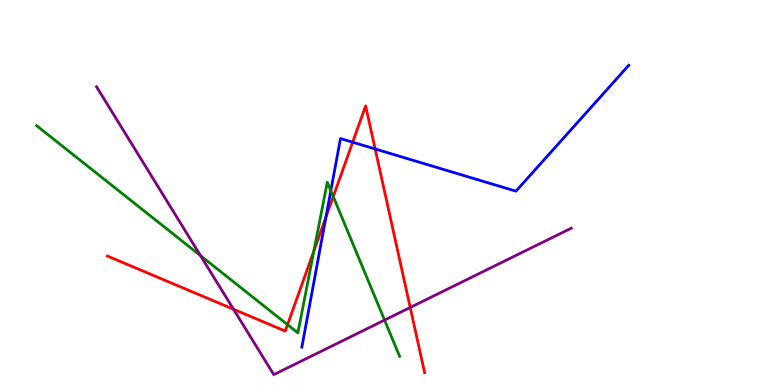[{'lines': ['blue', 'red'], 'intersections': [{'x': 4.21, 'y': 4.36}, {'x': 4.55, 'y': 6.31}, {'x': 4.84, 'y': 6.13}]}, {'lines': ['green', 'red'], 'intersections': [{'x': 3.71, 'y': 1.57}, {'x': 4.05, 'y': 3.48}, {'x': 4.3, 'y': 4.89}]}, {'lines': ['purple', 'red'], 'intersections': [{'x': 3.01, 'y': 1.97}, {'x': 5.29, 'y': 2.01}]}, {'lines': ['blue', 'green'], 'intersections': [{'x': 4.27, 'y': 5.05}]}, {'lines': ['blue', 'purple'], 'intersections': []}, {'lines': ['green', 'purple'], 'intersections': [{'x': 2.59, 'y': 3.36}, {'x': 4.96, 'y': 1.69}]}]